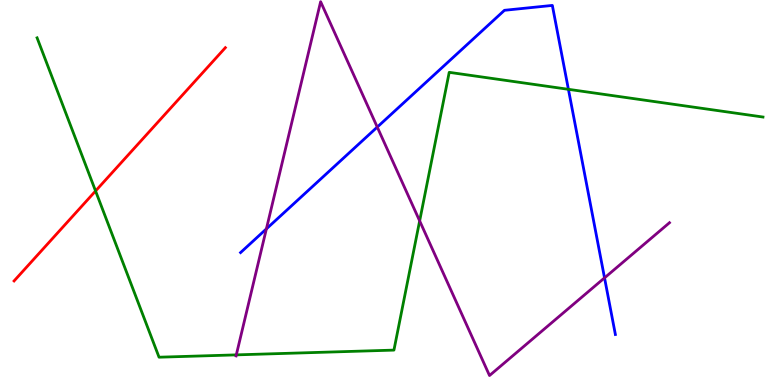[{'lines': ['blue', 'red'], 'intersections': []}, {'lines': ['green', 'red'], 'intersections': [{'x': 1.23, 'y': 5.04}]}, {'lines': ['purple', 'red'], 'intersections': []}, {'lines': ['blue', 'green'], 'intersections': [{'x': 7.33, 'y': 7.68}]}, {'lines': ['blue', 'purple'], 'intersections': [{'x': 3.44, 'y': 4.05}, {'x': 4.87, 'y': 6.7}, {'x': 7.8, 'y': 2.78}]}, {'lines': ['green', 'purple'], 'intersections': [{'x': 3.05, 'y': 0.783}, {'x': 5.41, 'y': 4.26}]}]